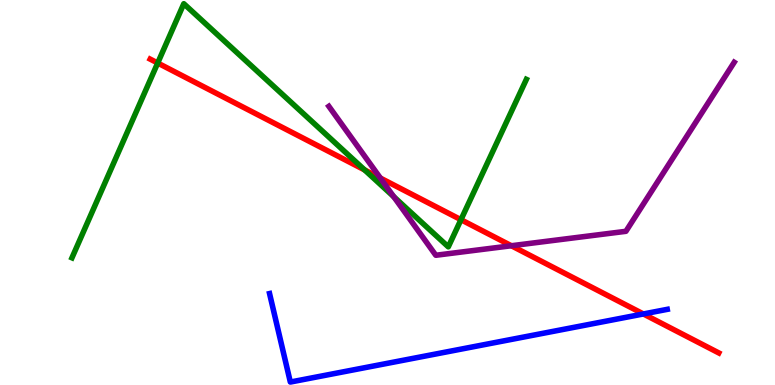[{'lines': ['blue', 'red'], 'intersections': [{'x': 8.3, 'y': 1.85}]}, {'lines': ['green', 'red'], 'intersections': [{'x': 2.03, 'y': 8.36}, {'x': 4.7, 'y': 5.59}, {'x': 5.95, 'y': 4.29}]}, {'lines': ['purple', 'red'], 'intersections': [{'x': 4.91, 'y': 5.38}, {'x': 6.6, 'y': 3.62}]}, {'lines': ['blue', 'green'], 'intersections': []}, {'lines': ['blue', 'purple'], 'intersections': []}, {'lines': ['green', 'purple'], 'intersections': [{'x': 5.08, 'y': 4.89}]}]